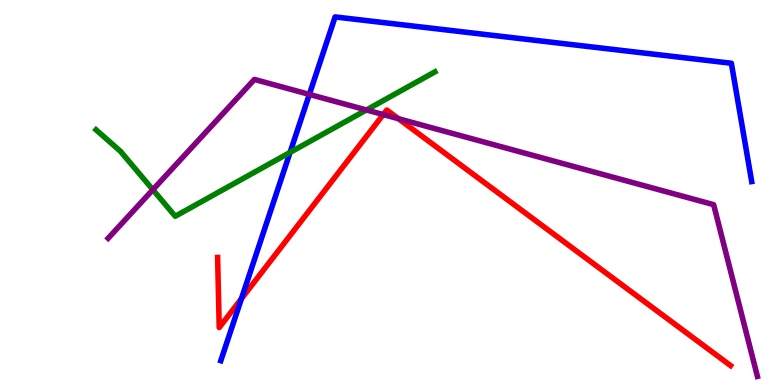[{'lines': ['blue', 'red'], 'intersections': [{'x': 3.11, 'y': 2.24}]}, {'lines': ['green', 'red'], 'intersections': []}, {'lines': ['purple', 'red'], 'intersections': [{'x': 4.95, 'y': 7.02}, {'x': 5.14, 'y': 6.92}]}, {'lines': ['blue', 'green'], 'intersections': [{'x': 3.74, 'y': 6.04}]}, {'lines': ['blue', 'purple'], 'intersections': [{'x': 3.99, 'y': 7.55}]}, {'lines': ['green', 'purple'], 'intersections': [{'x': 1.97, 'y': 5.07}, {'x': 4.73, 'y': 7.14}]}]